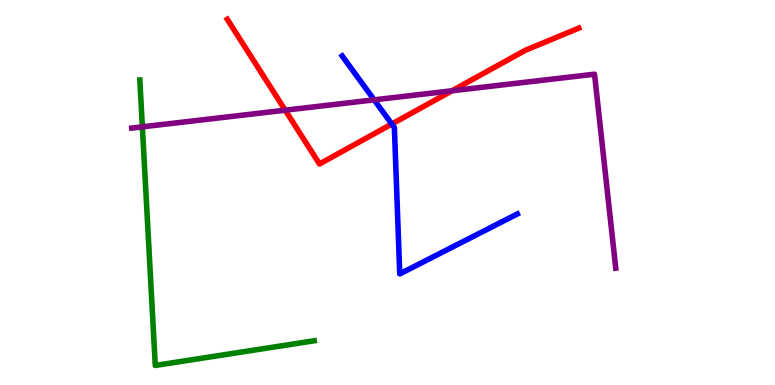[{'lines': ['blue', 'red'], 'intersections': [{'x': 5.06, 'y': 6.78}]}, {'lines': ['green', 'red'], 'intersections': []}, {'lines': ['purple', 'red'], 'intersections': [{'x': 3.68, 'y': 7.14}, {'x': 5.83, 'y': 7.64}]}, {'lines': ['blue', 'green'], 'intersections': []}, {'lines': ['blue', 'purple'], 'intersections': [{'x': 4.83, 'y': 7.41}]}, {'lines': ['green', 'purple'], 'intersections': [{'x': 1.84, 'y': 6.71}]}]